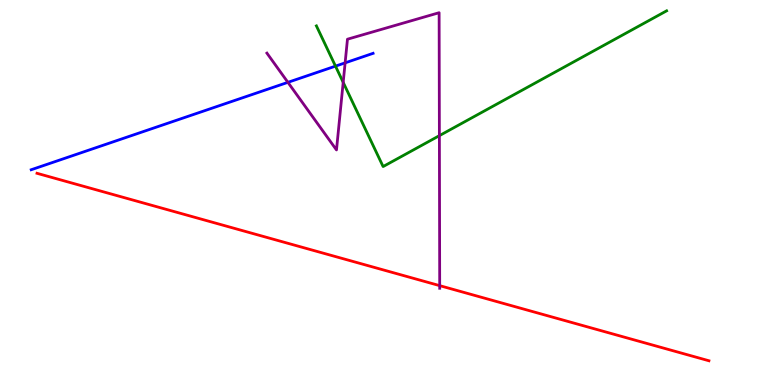[{'lines': ['blue', 'red'], 'intersections': []}, {'lines': ['green', 'red'], 'intersections': []}, {'lines': ['purple', 'red'], 'intersections': [{'x': 5.67, 'y': 2.58}]}, {'lines': ['blue', 'green'], 'intersections': [{'x': 4.33, 'y': 8.28}]}, {'lines': ['blue', 'purple'], 'intersections': [{'x': 3.71, 'y': 7.86}, {'x': 4.45, 'y': 8.37}]}, {'lines': ['green', 'purple'], 'intersections': [{'x': 4.43, 'y': 7.86}, {'x': 5.67, 'y': 6.48}]}]